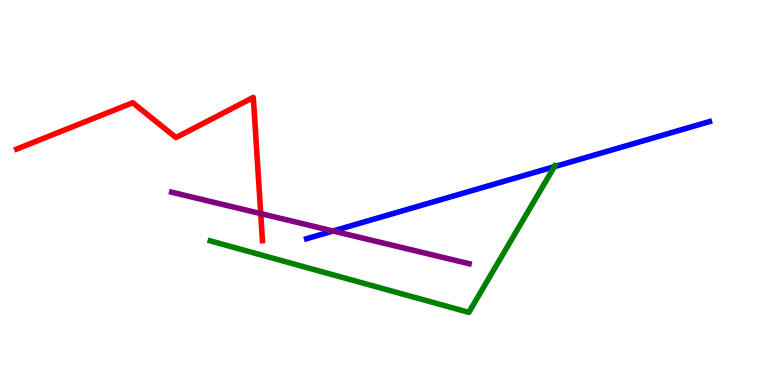[{'lines': ['blue', 'red'], 'intersections': []}, {'lines': ['green', 'red'], 'intersections': []}, {'lines': ['purple', 'red'], 'intersections': [{'x': 3.36, 'y': 4.45}]}, {'lines': ['blue', 'green'], 'intersections': [{'x': 7.15, 'y': 5.67}]}, {'lines': ['blue', 'purple'], 'intersections': [{'x': 4.3, 'y': 4.0}]}, {'lines': ['green', 'purple'], 'intersections': []}]